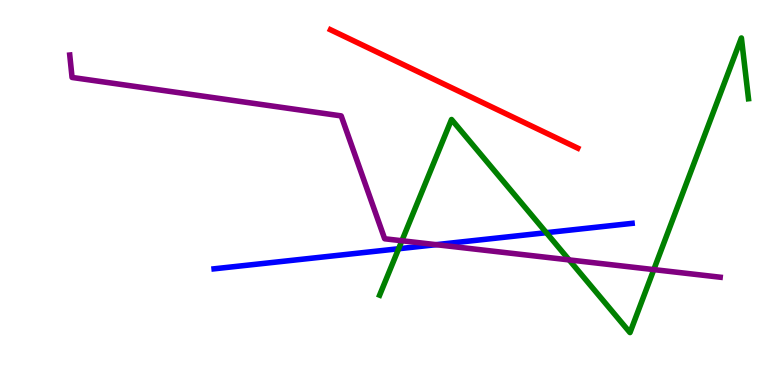[{'lines': ['blue', 'red'], 'intersections': []}, {'lines': ['green', 'red'], 'intersections': []}, {'lines': ['purple', 'red'], 'intersections': []}, {'lines': ['blue', 'green'], 'intersections': [{'x': 5.14, 'y': 3.54}, {'x': 7.05, 'y': 3.96}]}, {'lines': ['blue', 'purple'], 'intersections': [{'x': 5.63, 'y': 3.64}]}, {'lines': ['green', 'purple'], 'intersections': [{'x': 5.19, 'y': 3.75}, {'x': 7.34, 'y': 3.25}, {'x': 8.44, 'y': 3.0}]}]